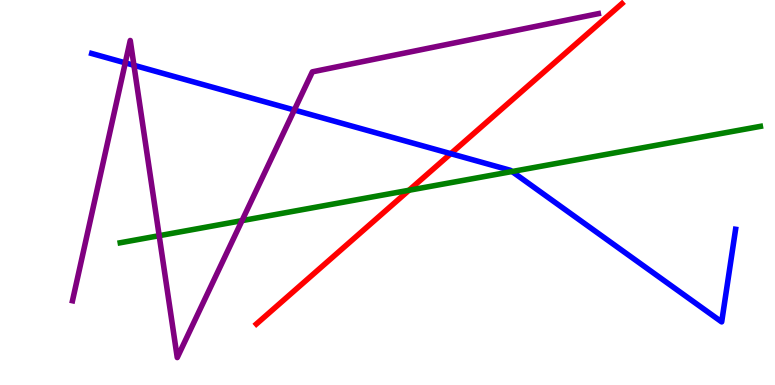[{'lines': ['blue', 'red'], 'intersections': [{'x': 5.82, 'y': 6.01}]}, {'lines': ['green', 'red'], 'intersections': [{'x': 5.28, 'y': 5.06}]}, {'lines': ['purple', 'red'], 'intersections': []}, {'lines': ['blue', 'green'], 'intersections': [{'x': 6.61, 'y': 5.54}]}, {'lines': ['blue', 'purple'], 'intersections': [{'x': 1.62, 'y': 8.37}, {'x': 1.73, 'y': 8.3}, {'x': 3.8, 'y': 7.14}]}, {'lines': ['green', 'purple'], 'intersections': [{'x': 2.05, 'y': 3.88}, {'x': 3.12, 'y': 4.27}]}]